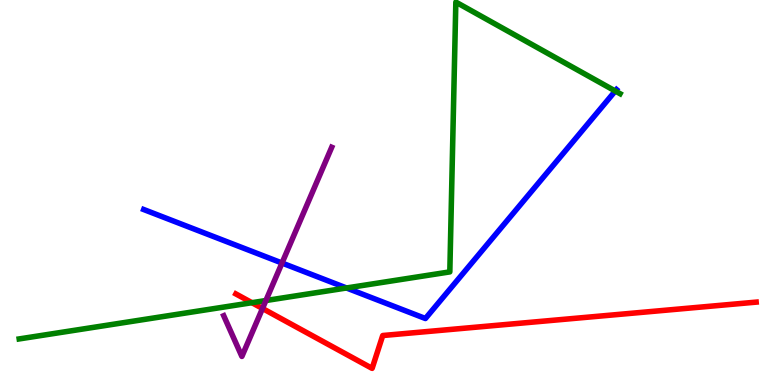[{'lines': ['blue', 'red'], 'intersections': []}, {'lines': ['green', 'red'], 'intersections': [{'x': 3.25, 'y': 2.14}]}, {'lines': ['purple', 'red'], 'intersections': [{'x': 3.39, 'y': 1.99}]}, {'lines': ['blue', 'green'], 'intersections': [{'x': 4.47, 'y': 2.52}, {'x': 7.94, 'y': 7.64}]}, {'lines': ['blue', 'purple'], 'intersections': [{'x': 3.64, 'y': 3.17}]}, {'lines': ['green', 'purple'], 'intersections': [{'x': 3.43, 'y': 2.19}]}]